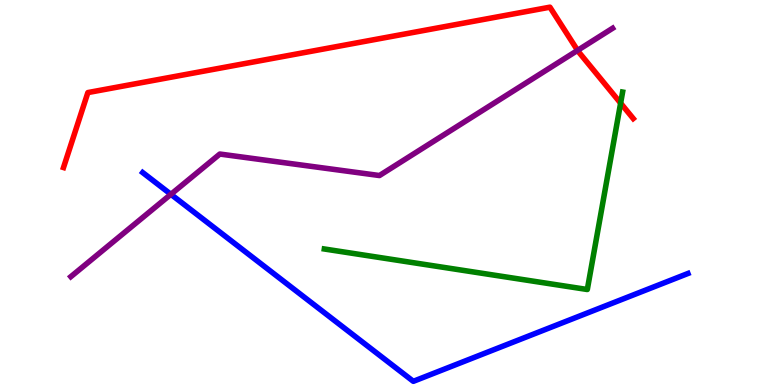[{'lines': ['blue', 'red'], 'intersections': []}, {'lines': ['green', 'red'], 'intersections': [{'x': 8.01, 'y': 7.32}]}, {'lines': ['purple', 'red'], 'intersections': [{'x': 7.45, 'y': 8.69}]}, {'lines': ['blue', 'green'], 'intersections': []}, {'lines': ['blue', 'purple'], 'intersections': [{'x': 2.21, 'y': 4.95}]}, {'lines': ['green', 'purple'], 'intersections': []}]